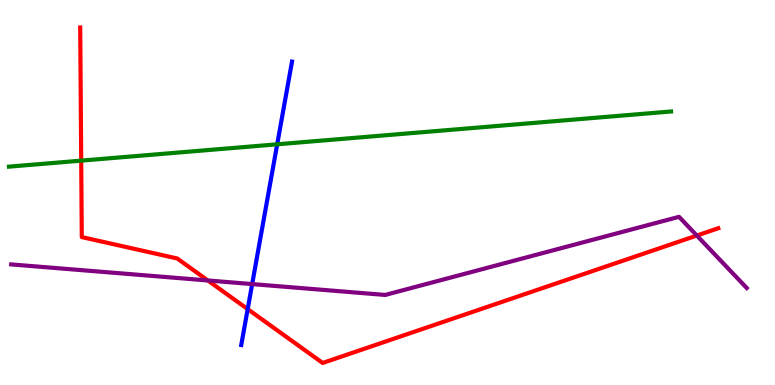[{'lines': ['blue', 'red'], 'intersections': [{'x': 3.2, 'y': 1.97}]}, {'lines': ['green', 'red'], 'intersections': [{'x': 1.05, 'y': 5.83}]}, {'lines': ['purple', 'red'], 'intersections': [{'x': 2.68, 'y': 2.72}, {'x': 8.99, 'y': 3.88}]}, {'lines': ['blue', 'green'], 'intersections': [{'x': 3.58, 'y': 6.25}]}, {'lines': ['blue', 'purple'], 'intersections': [{'x': 3.25, 'y': 2.62}]}, {'lines': ['green', 'purple'], 'intersections': []}]